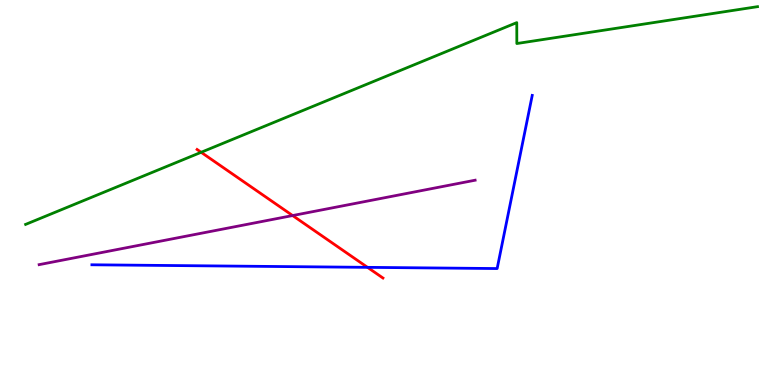[{'lines': ['blue', 'red'], 'intersections': [{'x': 4.74, 'y': 3.06}]}, {'lines': ['green', 'red'], 'intersections': [{'x': 2.6, 'y': 6.04}]}, {'lines': ['purple', 'red'], 'intersections': [{'x': 3.78, 'y': 4.4}]}, {'lines': ['blue', 'green'], 'intersections': []}, {'lines': ['blue', 'purple'], 'intersections': []}, {'lines': ['green', 'purple'], 'intersections': []}]